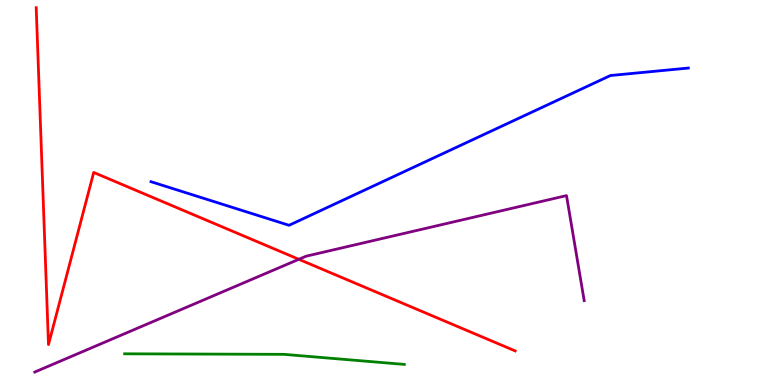[{'lines': ['blue', 'red'], 'intersections': []}, {'lines': ['green', 'red'], 'intersections': []}, {'lines': ['purple', 'red'], 'intersections': [{'x': 3.86, 'y': 3.26}]}, {'lines': ['blue', 'green'], 'intersections': []}, {'lines': ['blue', 'purple'], 'intersections': []}, {'lines': ['green', 'purple'], 'intersections': []}]